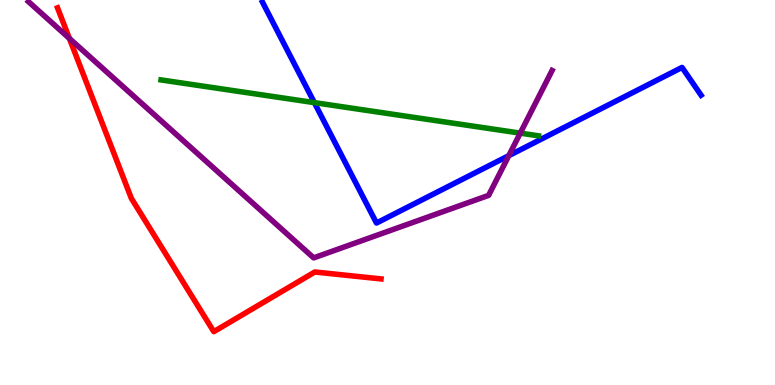[{'lines': ['blue', 'red'], 'intersections': []}, {'lines': ['green', 'red'], 'intersections': []}, {'lines': ['purple', 'red'], 'intersections': [{'x': 0.895, 'y': 9.0}]}, {'lines': ['blue', 'green'], 'intersections': [{'x': 4.06, 'y': 7.33}]}, {'lines': ['blue', 'purple'], 'intersections': [{'x': 6.57, 'y': 5.96}]}, {'lines': ['green', 'purple'], 'intersections': [{'x': 6.71, 'y': 6.54}]}]